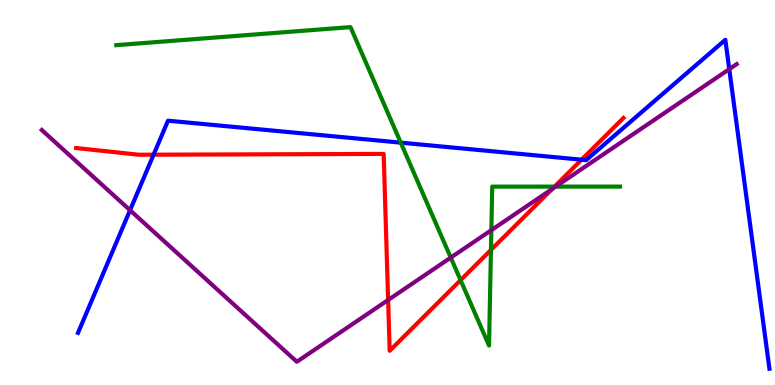[{'lines': ['blue', 'red'], 'intersections': [{'x': 1.98, 'y': 5.98}, {'x': 7.5, 'y': 5.85}]}, {'lines': ['green', 'red'], 'intersections': [{'x': 5.94, 'y': 2.72}, {'x': 6.33, 'y': 3.51}, {'x': 7.16, 'y': 5.15}]}, {'lines': ['purple', 'red'], 'intersections': [{'x': 5.01, 'y': 2.21}, {'x': 7.12, 'y': 5.09}]}, {'lines': ['blue', 'green'], 'intersections': [{'x': 5.17, 'y': 6.29}]}, {'lines': ['blue', 'purple'], 'intersections': [{'x': 1.68, 'y': 4.54}, {'x': 9.41, 'y': 8.2}]}, {'lines': ['green', 'purple'], 'intersections': [{'x': 5.82, 'y': 3.31}, {'x': 6.34, 'y': 4.02}, {'x': 7.17, 'y': 5.15}]}]